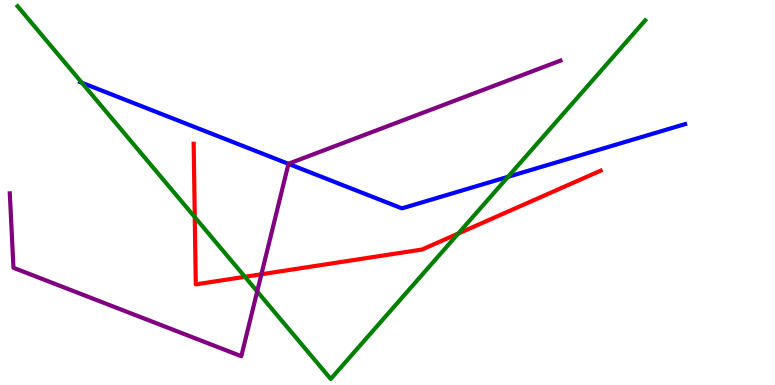[{'lines': ['blue', 'red'], 'intersections': []}, {'lines': ['green', 'red'], 'intersections': [{'x': 2.51, 'y': 4.36}, {'x': 3.16, 'y': 2.81}, {'x': 5.91, 'y': 3.93}]}, {'lines': ['purple', 'red'], 'intersections': [{'x': 3.37, 'y': 2.88}]}, {'lines': ['blue', 'green'], 'intersections': [{'x': 1.06, 'y': 7.85}, {'x': 6.56, 'y': 5.41}]}, {'lines': ['blue', 'purple'], 'intersections': [{'x': 3.72, 'y': 5.74}]}, {'lines': ['green', 'purple'], 'intersections': [{'x': 3.32, 'y': 2.43}]}]